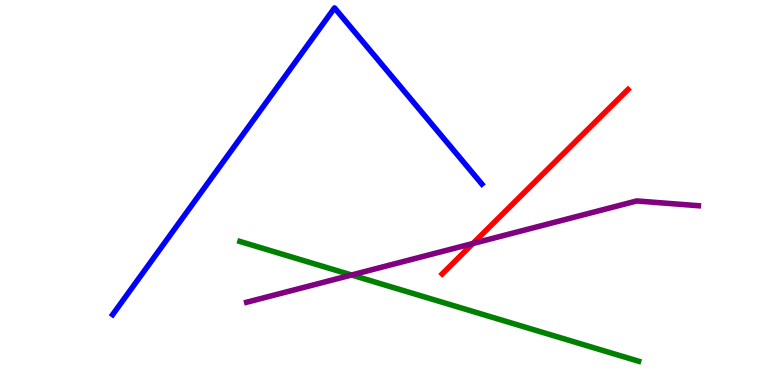[{'lines': ['blue', 'red'], 'intersections': []}, {'lines': ['green', 'red'], 'intersections': []}, {'lines': ['purple', 'red'], 'intersections': [{'x': 6.1, 'y': 3.68}]}, {'lines': ['blue', 'green'], 'intersections': []}, {'lines': ['blue', 'purple'], 'intersections': []}, {'lines': ['green', 'purple'], 'intersections': [{'x': 4.54, 'y': 2.86}]}]